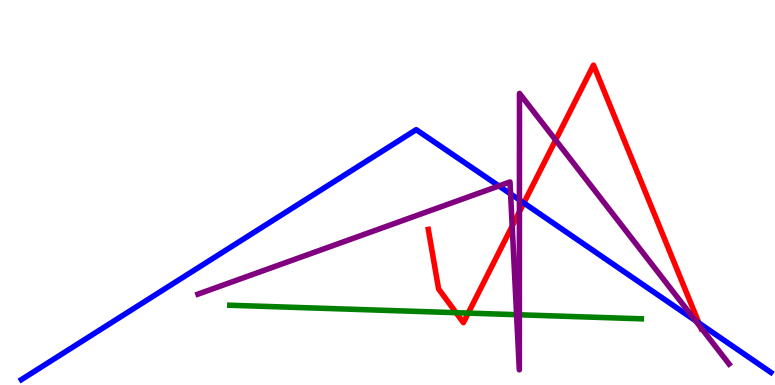[{'lines': ['blue', 'red'], 'intersections': [{'x': 6.76, 'y': 4.73}, {'x': 9.02, 'y': 1.61}]}, {'lines': ['green', 'red'], 'intersections': [{'x': 5.88, 'y': 1.88}, {'x': 6.04, 'y': 1.87}]}, {'lines': ['purple', 'red'], 'intersections': [{'x': 6.61, 'y': 4.13}, {'x': 6.7, 'y': 4.5}, {'x': 7.17, 'y': 6.36}, {'x': 9.04, 'y': 1.5}]}, {'lines': ['blue', 'green'], 'intersections': []}, {'lines': ['blue', 'purple'], 'intersections': [{'x': 6.44, 'y': 5.17}, {'x': 6.59, 'y': 4.96}, {'x': 6.7, 'y': 4.81}, {'x': 8.98, 'y': 1.67}]}, {'lines': ['green', 'purple'], 'intersections': [{'x': 6.67, 'y': 1.83}, {'x': 6.7, 'y': 1.82}]}]